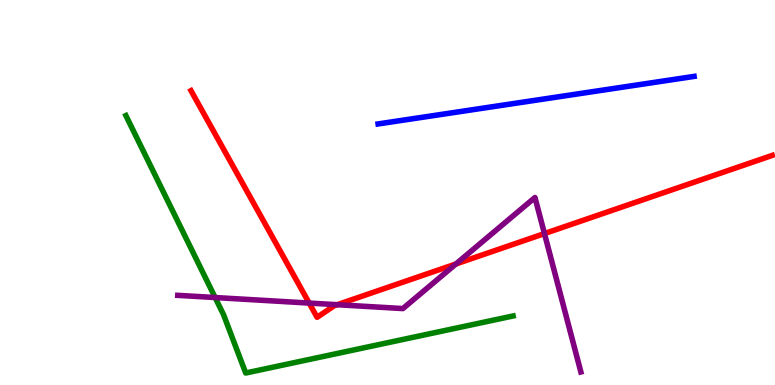[{'lines': ['blue', 'red'], 'intersections': []}, {'lines': ['green', 'red'], 'intersections': []}, {'lines': ['purple', 'red'], 'intersections': [{'x': 3.99, 'y': 2.13}, {'x': 4.35, 'y': 2.09}, {'x': 5.88, 'y': 3.14}, {'x': 7.03, 'y': 3.93}]}, {'lines': ['blue', 'green'], 'intersections': []}, {'lines': ['blue', 'purple'], 'intersections': []}, {'lines': ['green', 'purple'], 'intersections': [{'x': 2.78, 'y': 2.27}]}]